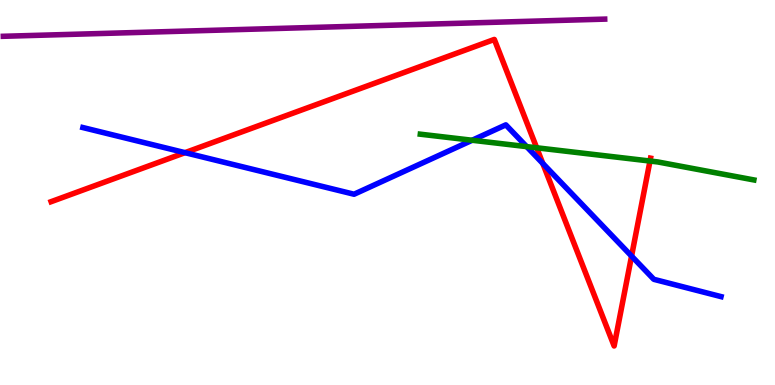[{'lines': ['blue', 'red'], 'intersections': [{'x': 2.39, 'y': 6.03}, {'x': 7.0, 'y': 5.75}, {'x': 8.15, 'y': 3.35}]}, {'lines': ['green', 'red'], 'intersections': [{'x': 6.92, 'y': 6.16}, {'x': 8.39, 'y': 5.82}]}, {'lines': ['purple', 'red'], 'intersections': []}, {'lines': ['blue', 'green'], 'intersections': [{'x': 6.09, 'y': 6.36}, {'x': 6.8, 'y': 6.19}]}, {'lines': ['blue', 'purple'], 'intersections': []}, {'lines': ['green', 'purple'], 'intersections': []}]